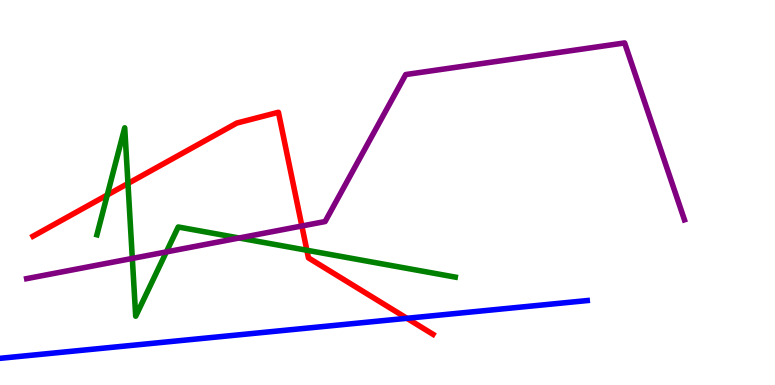[{'lines': ['blue', 'red'], 'intersections': [{'x': 5.25, 'y': 1.73}]}, {'lines': ['green', 'red'], 'intersections': [{'x': 1.38, 'y': 4.94}, {'x': 1.65, 'y': 5.23}, {'x': 3.96, 'y': 3.5}]}, {'lines': ['purple', 'red'], 'intersections': [{'x': 3.9, 'y': 4.13}]}, {'lines': ['blue', 'green'], 'intersections': []}, {'lines': ['blue', 'purple'], 'intersections': []}, {'lines': ['green', 'purple'], 'intersections': [{'x': 1.71, 'y': 3.29}, {'x': 2.15, 'y': 3.46}, {'x': 3.09, 'y': 3.82}]}]